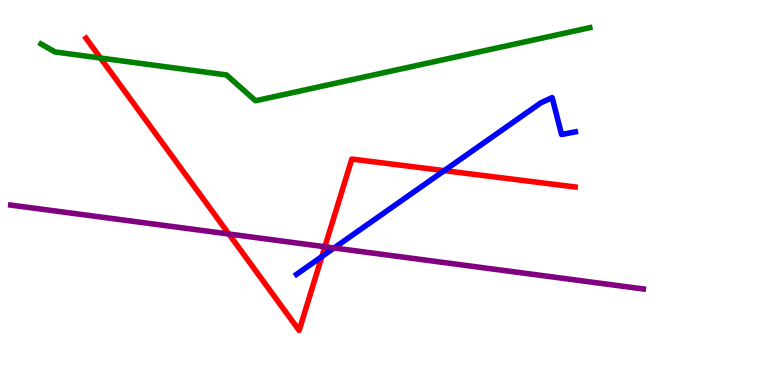[{'lines': ['blue', 'red'], 'intersections': [{'x': 4.15, 'y': 3.34}, {'x': 5.73, 'y': 5.57}]}, {'lines': ['green', 'red'], 'intersections': [{'x': 1.3, 'y': 8.49}]}, {'lines': ['purple', 'red'], 'intersections': [{'x': 2.95, 'y': 3.92}, {'x': 4.19, 'y': 3.59}]}, {'lines': ['blue', 'green'], 'intersections': []}, {'lines': ['blue', 'purple'], 'intersections': [{'x': 4.31, 'y': 3.56}]}, {'lines': ['green', 'purple'], 'intersections': []}]